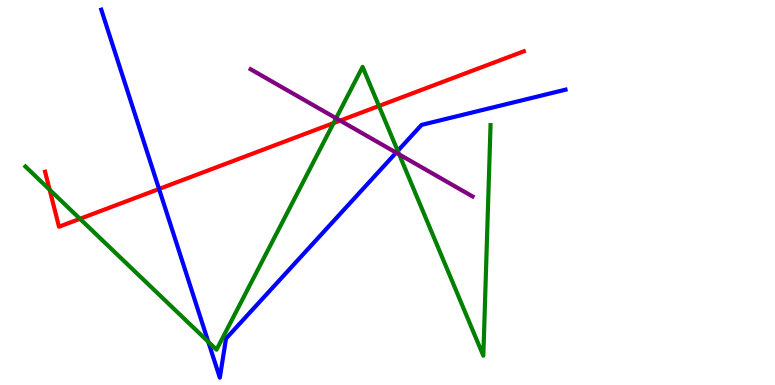[{'lines': ['blue', 'red'], 'intersections': [{'x': 2.05, 'y': 5.09}]}, {'lines': ['green', 'red'], 'intersections': [{'x': 0.641, 'y': 5.07}, {'x': 1.03, 'y': 4.32}, {'x': 4.3, 'y': 6.8}, {'x': 4.89, 'y': 7.25}]}, {'lines': ['purple', 'red'], 'intersections': [{'x': 4.39, 'y': 6.87}]}, {'lines': ['blue', 'green'], 'intersections': [{'x': 2.69, 'y': 1.12}, {'x': 5.13, 'y': 6.08}]}, {'lines': ['blue', 'purple'], 'intersections': [{'x': 5.11, 'y': 6.03}]}, {'lines': ['green', 'purple'], 'intersections': [{'x': 4.34, 'y': 6.93}, {'x': 5.15, 'y': 5.99}]}]